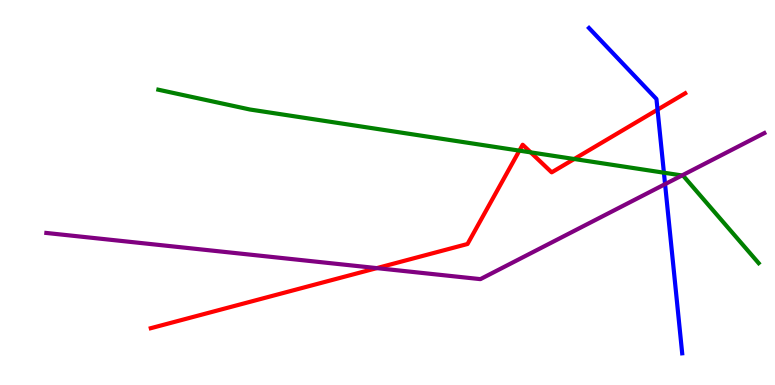[{'lines': ['blue', 'red'], 'intersections': [{'x': 8.48, 'y': 7.15}]}, {'lines': ['green', 'red'], 'intersections': [{'x': 6.7, 'y': 6.09}, {'x': 6.85, 'y': 6.04}, {'x': 7.41, 'y': 5.87}]}, {'lines': ['purple', 'red'], 'intersections': [{'x': 4.86, 'y': 3.04}]}, {'lines': ['blue', 'green'], 'intersections': [{'x': 8.57, 'y': 5.51}]}, {'lines': ['blue', 'purple'], 'intersections': [{'x': 8.58, 'y': 5.22}]}, {'lines': ['green', 'purple'], 'intersections': [{'x': 8.8, 'y': 5.44}]}]